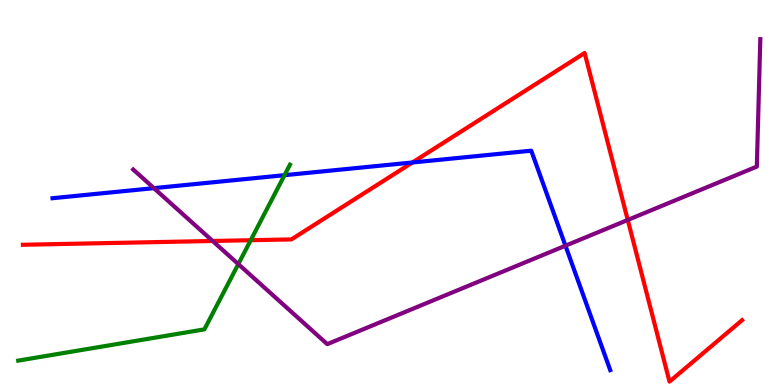[{'lines': ['blue', 'red'], 'intersections': [{'x': 5.32, 'y': 5.78}]}, {'lines': ['green', 'red'], 'intersections': [{'x': 3.24, 'y': 3.76}]}, {'lines': ['purple', 'red'], 'intersections': [{'x': 2.74, 'y': 3.74}, {'x': 8.1, 'y': 4.29}]}, {'lines': ['blue', 'green'], 'intersections': [{'x': 3.67, 'y': 5.45}]}, {'lines': ['blue', 'purple'], 'intersections': [{'x': 1.99, 'y': 5.11}, {'x': 7.3, 'y': 3.62}]}, {'lines': ['green', 'purple'], 'intersections': [{'x': 3.08, 'y': 3.14}]}]